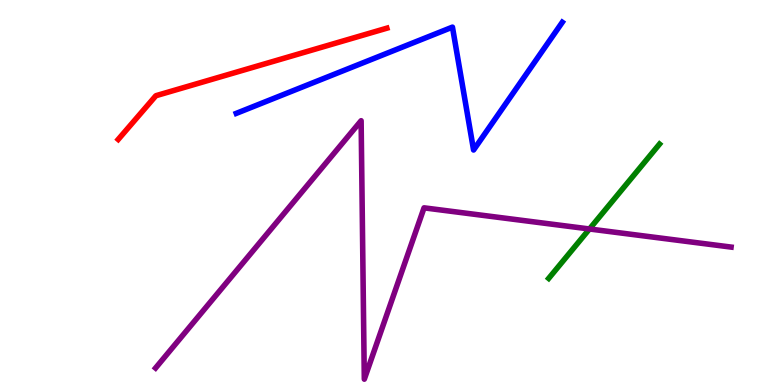[{'lines': ['blue', 'red'], 'intersections': []}, {'lines': ['green', 'red'], 'intersections': []}, {'lines': ['purple', 'red'], 'intersections': []}, {'lines': ['blue', 'green'], 'intersections': []}, {'lines': ['blue', 'purple'], 'intersections': []}, {'lines': ['green', 'purple'], 'intersections': [{'x': 7.61, 'y': 4.05}]}]